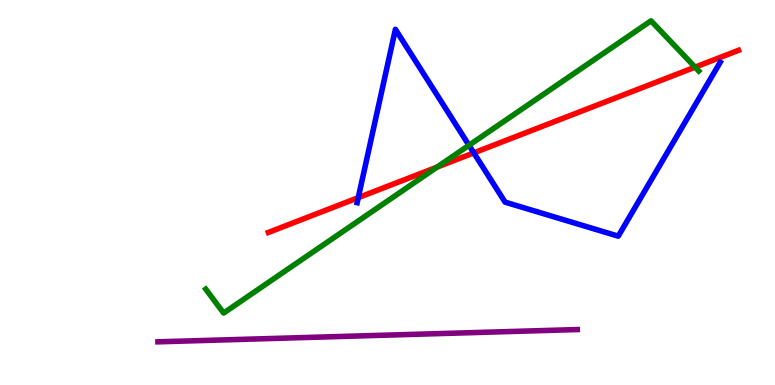[{'lines': ['blue', 'red'], 'intersections': [{'x': 4.62, 'y': 4.87}, {'x': 6.11, 'y': 6.03}]}, {'lines': ['green', 'red'], 'intersections': [{'x': 5.64, 'y': 5.66}, {'x': 8.97, 'y': 8.26}]}, {'lines': ['purple', 'red'], 'intersections': []}, {'lines': ['blue', 'green'], 'intersections': [{'x': 6.05, 'y': 6.23}]}, {'lines': ['blue', 'purple'], 'intersections': []}, {'lines': ['green', 'purple'], 'intersections': []}]